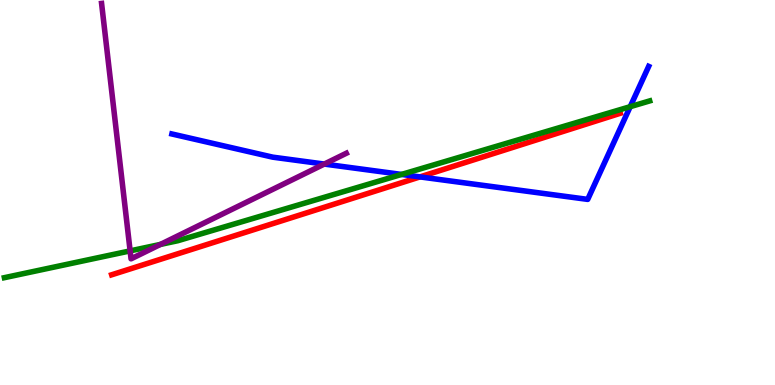[{'lines': ['blue', 'red'], 'intersections': [{'x': 5.42, 'y': 5.41}]}, {'lines': ['green', 'red'], 'intersections': []}, {'lines': ['purple', 'red'], 'intersections': []}, {'lines': ['blue', 'green'], 'intersections': [{'x': 5.18, 'y': 5.47}, {'x': 8.13, 'y': 7.23}]}, {'lines': ['blue', 'purple'], 'intersections': [{'x': 4.18, 'y': 5.74}]}, {'lines': ['green', 'purple'], 'intersections': [{'x': 1.68, 'y': 3.48}, {'x': 2.07, 'y': 3.65}]}]